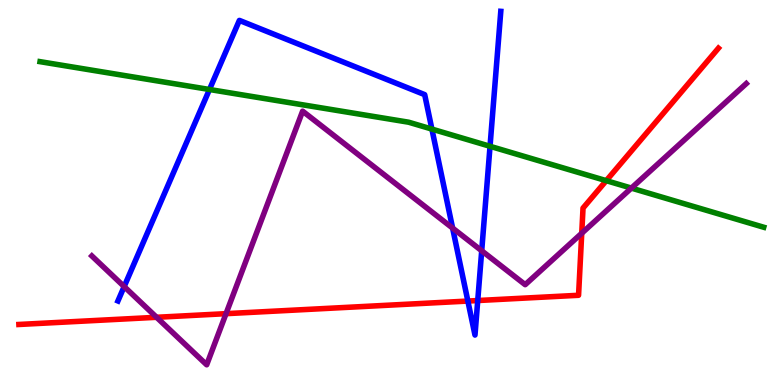[{'lines': ['blue', 'red'], 'intersections': [{'x': 6.04, 'y': 2.18}, {'x': 6.16, 'y': 2.19}]}, {'lines': ['green', 'red'], 'intersections': [{'x': 7.82, 'y': 5.31}]}, {'lines': ['purple', 'red'], 'intersections': [{'x': 2.02, 'y': 1.76}, {'x': 2.92, 'y': 1.85}, {'x': 7.51, 'y': 3.94}]}, {'lines': ['blue', 'green'], 'intersections': [{'x': 2.7, 'y': 7.68}, {'x': 5.57, 'y': 6.65}, {'x': 6.32, 'y': 6.2}]}, {'lines': ['blue', 'purple'], 'intersections': [{'x': 1.6, 'y': 2.56}, {'x': 5.84, 'y': 4.08}, {'x': 6.22, 'y': 3.49}]}, {'lines': ['green', 'purple'], 'intersections': [{'x': 8.15, 'y': 5.11}]}]